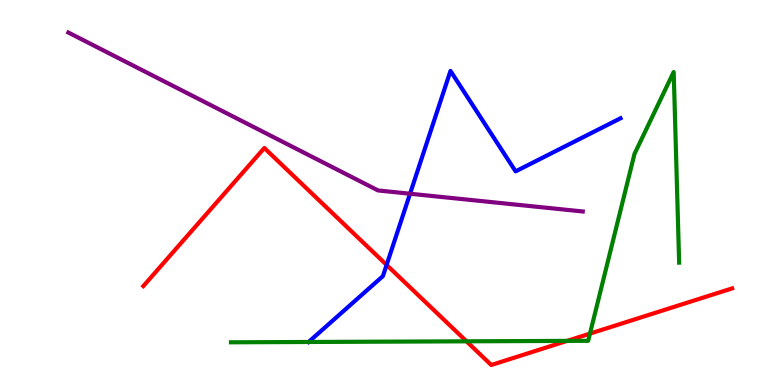[{'lines': ['blue', 'red'], 'intersections': [{'x': 4.99, 'y': 3.12}]}, {'lines': ['green', 'red'], 'intersections': [{'x': 6.02, 'y': 1.13}, {'x': 7.32, 'y': 1.15}, {'x': 7.61, 'y': 1.33}]}, {'lines': ['purple', 'red'], 'intersections': []}, {'lines': ['blue', 'green'], 'intersections': []}, {'lines': ['blue', 'purple'], 'intersections': [{'x': 5.29, 'y': 4.97}]}, {'lines': ['green', 'purple'], 'intersections': []}]